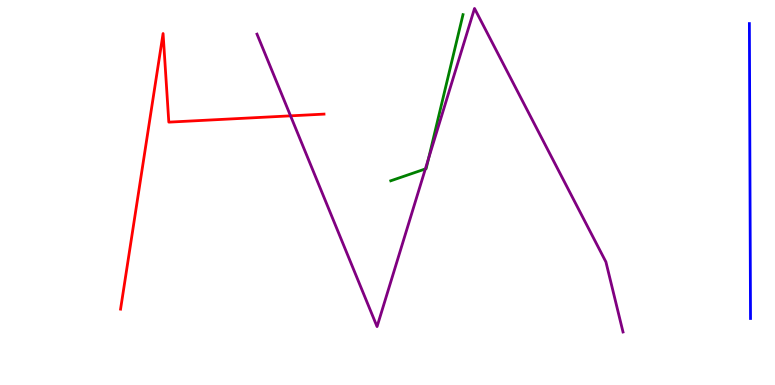[{'lines': ['blue', 'red'], 'intersections': []}, {'lines': ['green', 'red'], 'intersections': []}, {'lines': ['purple', 'red'], 'intersections': [{'x': 3.75, 'y': 6.99}]}, {'lines': ['blue', 'green'], 'intersections': []}, {'lines': ['blue', 'purple'], 'intersections': []}, {'lines': ['green', 'purple'], 'intersections': [{'x': 5.49, 'y': 5.61}, {'x': 5.53, 'y': 5.88}]}]